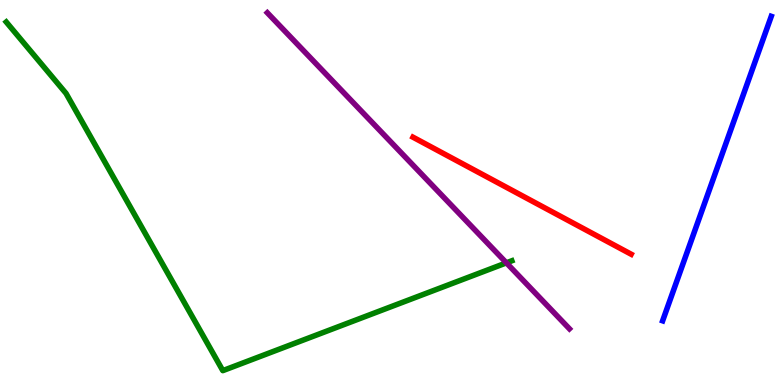[{'lines': ['blue', 'red'], 'intersections': []}, {'lines': ['green', 'red'], 'intersections': []}, {'lines': ['purple', 'red'], 'intersections': []}, {'lines': ['blue', 'green'], 'intersections': []}, {'lines': ['blue', 'purple'], 'intersections': []}, {'lines': ['green', 'purple'], 'intersections': [{'x': 6.53, 'y': 3.17}]}]